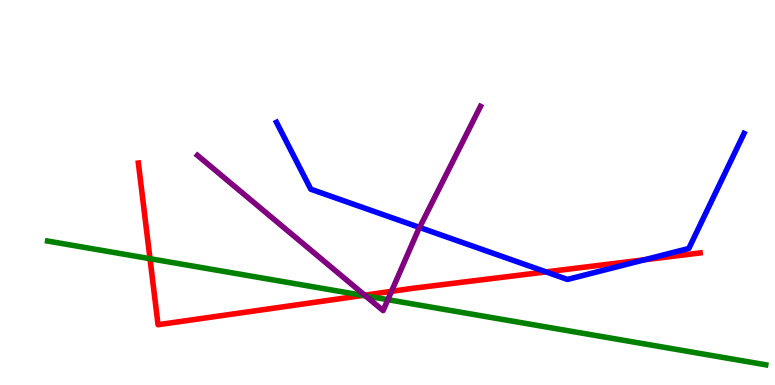[{'lines': ['blue', 'red'], 'intersections': [{'x': 7.05, 'y': 2.94}, {'x': 8.32, 'y': 3.25}]}, {'lines': ['green', 'red'], 'intersections': [{'x': 1.94, 'y': 3.28}, {'x': 4.68, 'y': 2.33}]}, {'lines': ['purple', 'red'], 'intersections': [{'x': 4.71, 'y': 2.33}, {'x': 5.05, 'y': 2.43}]}, {'lines': ['blue', 'green'], 'intersections': []}, {'lines': ['blue', 'purple'], 'intersections': [{'x': 5.41, 'y': 4.09}]}, {'lines': ['green', 'purple'], 'intersections': [{'x': 4.72, 'y': 2.32}, {'x': 5.0, 'y': 2.22}]}]